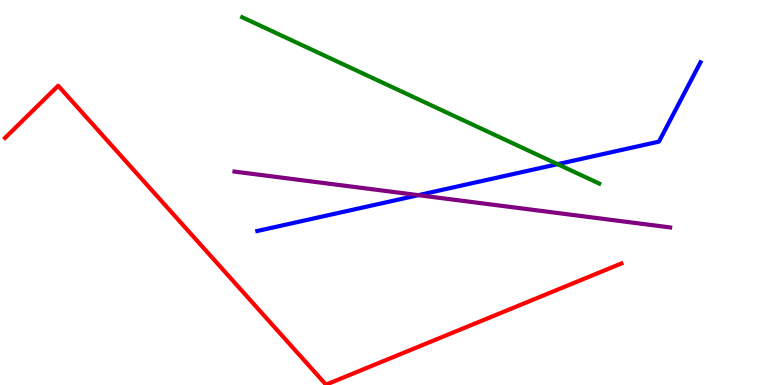[{'lines': ['blue', 'red'], 'intersections': []}, {'lines': ['green', 'red'], 'intersections': []}, {'lines': ['purple', 'red'], 'intersections': []}, {'lines': ['blue', 'green'], 'intersections': [{'x': 7.2, 'y': 5.74}]}, {'lines': ['blue', 'purple'], 'intersections': [{'x': 5.4, 'y': 4.93}]}, {'lines': ['green', 'purple'], 'intersections': []}]